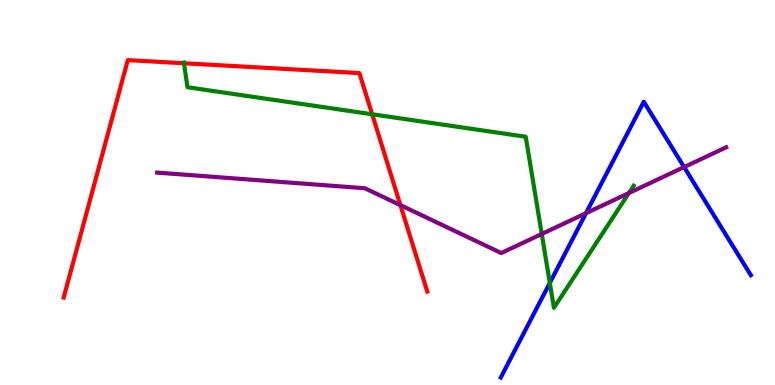[{'lines': ['blue', 'red'], 'intersections': []}, {'lines': ['green', 'red'], 'intersections': [{'x': 2.37, 'y': 8.36}, {'x': 4.8, 'y': 7.03}]}, {'lines': ['purple', 'red'], 'intersections': [{'x': 5.17, 'y': 4.67}]}, {'lines': ['blue', 'green'], 'intersections': [{'x': 7.09, 'y': 2.65}]}, {'lines': ['blue', 'purple'], 'intersections': [{'x': 7.56, 'y': 4.46}, {'x': 8.83, 'y': 5.66}]}, {'lines': ['green', 'purple'], 'intersections': [{'x': 6.99, 'y': 3.92}, {'x': 8.11, 'y': 4.99}]}]